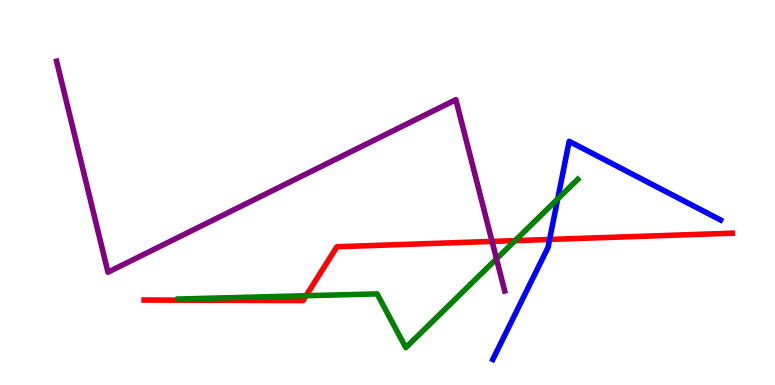[{'lines': ['blue', 'red'], 'intersections': [{'x': 7.09, 'y': 3.78}]}, {'lines': ['green', 'red'], 'intersections': [{'x': 3.95, 'y': 2.32}, {'x': 6.65, 'y': 3.75}]}, {'lines': ['purple', 'red'], 'intersections': [{'x': 6.35, 'y': 3.73}]}, {'lines': ['blue', 'green'], 'intersections': [{'x': 7.2, 'y': 4.83}]}, {'lines': ['blue', 'purple'], 'intersections': []}, {'lines': ['green', 'purple'], 'intersections': [{'x': 6.41, 'y': 3.28}]}]